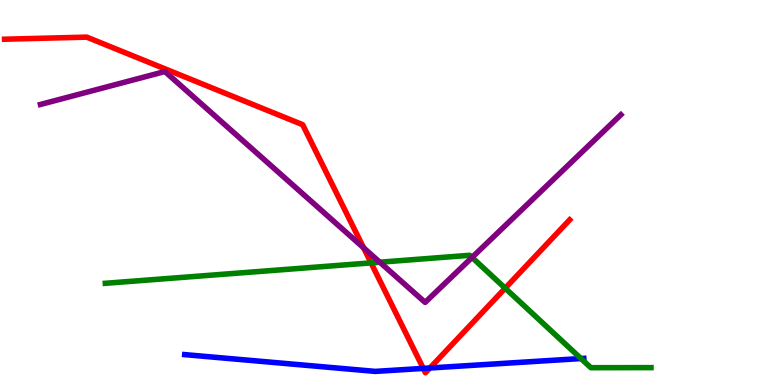[{'lines': ['blue', 'red'], 'intersections': [{'x': 5.46, 'y': 0.431}, {'x': 5.55, 'y': 0.442}]}, {'lines': ['green', 'red'], 'intersections': [{'x': 4.79, 'y': 3.17}, {'x': 6.52, 'y': 2.51}]}, {'lines': ['purple', 'red'], 'intersections': [{'x': 4.69, 'y': 3.56}]}, {'lines': ['blue', 'green'], 'intersections': [{'x': 7.5, 'y': 0.687}]}, {'lines': ['blue', 'purple'], 'intersections': []}, {'lines': ['green', 'purple'], 'intersections': [{'x': 4.9, 'y': 3.19}, {'x': 6.09, 'y': 3.31}]}]